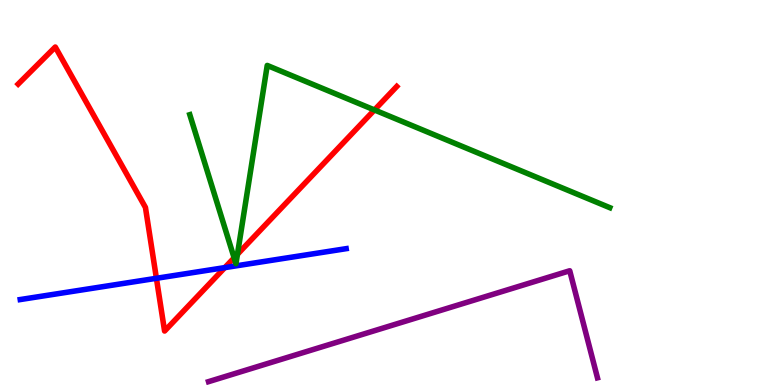[{'lines': ['blue', 'red'], 'intersections': [{'x': 2.02, 'y': 2.77}, {'x': 2.9, 'y': 3.05}]}, {'lines': ['green', 'red'], 'intersections': [{'x': 3.02, 'y': 3.3}, {'x': 3.06, 'y': 3.4}, {'x': 4.83, 'y': 7.14}]}, {'lines': ['purple', 'red'], 'intersections': []}, {'lines': ['blue', 'green'], 'intersections': []}, {'lines': ['blue', 'purple'], 'intersections': []}, {'lines': ['green', 'purple'], 'intersections': []}]